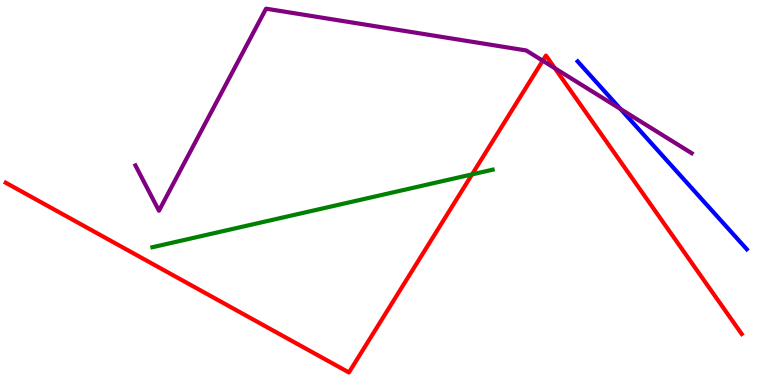[{'lines': ['blue', 'red'], 'intersections': []}, {'lines': ['green', 'red'], 'intersections': [{'x': 6.09, 'y': 5.47}]}, {'lines': ['purple', 'red'], 'intersections': [{'x': 7.0, 'y': 8.42}, {'x': 7.16, 'y': 8.23}]}, {'lines': ['blue', 'green'], 'intersections': []}, {'lines': ['blue', 'purple'], 'intersections': [{'x': 8.01, 'y': 7.17}]}, {'lines': ['green', 'purple'], 'intersections': []}]